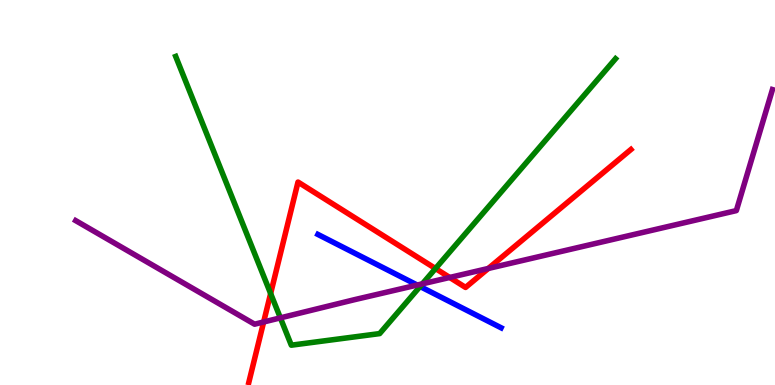[{'lines': ['blue', 'red'], 'intersections': []}, {'lines': ['green', 'red'], 'intersections': [{'x': 3.49, 'y': 2.38}, {'x': 5.62, 'y': 3.03}]}, {'lines': ['purple', 'red'], 'intersections': [{'x': 3.4, 'y': 1.64}, {'x': 5.8, 'y': 2.79}, {'x': 6.3, 'y': 3.03}]}, {'lines': ['blue', 'green'], 'intersections': [{'x': 5.42, 'y': 2.56}]}, {'lines': ['blue', 'purple'], 'intersections': [{'x': 5.38, 'y': 2.6}]}, {'lines': ['green', 'purple'], 'intersections': [{'x': 3.62, 'y': 1.74}, {'x': 5.45, 'y': 2.63}]}]